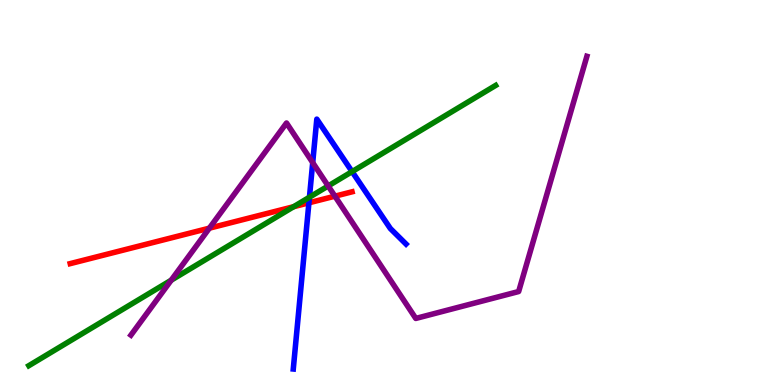[{'lines': ['blue', 'red'], 'intersections': [{'x': 3.99, 'y': 4.73}]}, {'lines': ['green', 'red'], 'intersections': [{'x': 3.79, 'y': 4.63}]}, {'lines': ['purple', 'red'], 'intersections': [{'x': 2.7, 'y': 4.07}, {'x': 4.32, 'y': 4.9}]}, {'lines': ['blue', 'green'], 'intersections': [{'x': 3.99, 'y': 4.88}, {'x': 4.54, 'y': 5.54}]}, {'lines': ['blue', 'purple'], 'intersections': [{'x': 4.03, 'y': 5.78}]}, {'lines': ['green', 'purple'], 'intersections': [{'x': 2.21, 'y': 2.72}, {'x': 4.23, 'y': 5.17}]}]